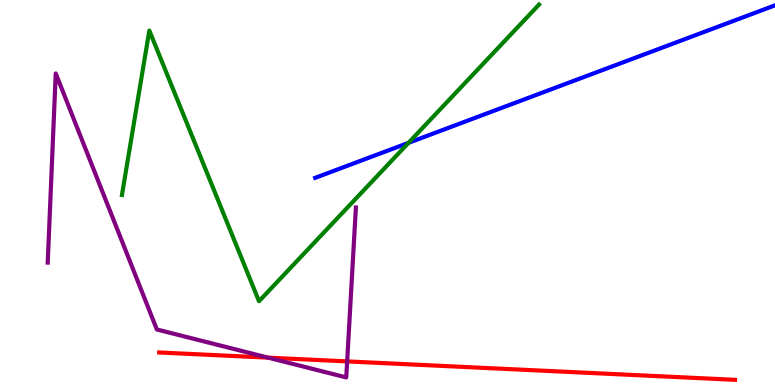[{'lines': ['blue', 'red'], 'intersections': []}, {'lines': ['green', 'red'], 'intersections': []}, {'lines': ['purple', 'red'], 'intersections': [{'x': 3.46, 'y': 0.711}, {'x': 4.48, 'y': 0.613}]}, {'lines': ['blue', 'green'], 'intersections': [{'x': 5.27, 'y': 6.29}]}, {'lines': ['blue', 'purple'], 'intersections': []}, {'lines': ['green', 'purple'], 'intersections': []}]